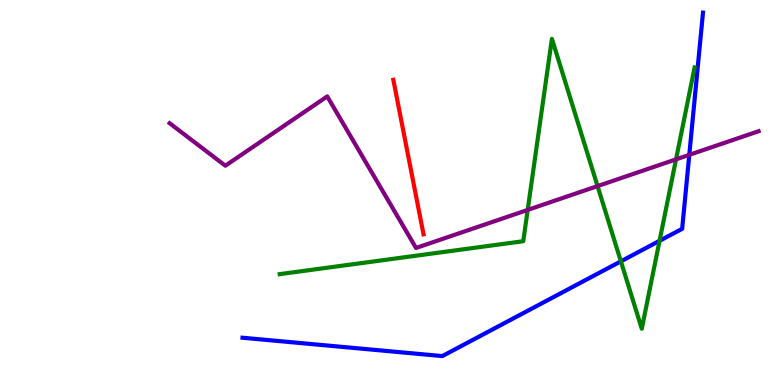[{'lines': ['blue', 'red'], 'intersections': []}, {'lines': ['green', 'red'], 'intersections': []}, {'lines': ['purple', 'red'], 'intersections': []}, {'lines': ['blue', 'green'], 'intersections': [{'x': 8.01, 'y': 3.21}, {'x': 8.51, 'y': 3.75}]}, {'lines': ['blue', 'purple'], 'intersections': [{'x': 8.89, 'y': 5.98}]}, {'lines': ['green', 'purple'], 'intersections': [{'x': 6.81, 'y': 4.55}, {'x': 7.71, 'y': 5.17}, {'x': 8.72, 'y': 5.86}]}]